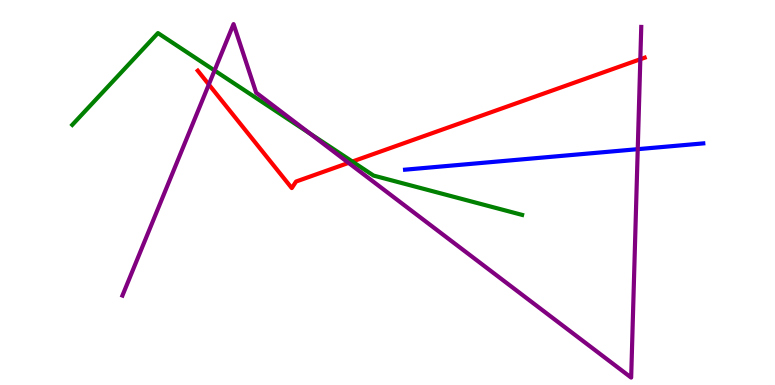[{'lines': ['blue', 'red'], 'intersections': []}, {'lines': ['green', 'red'], 'intersections': [{'x': 4.55, 'y': 5.8}]}, {'lines': ['purple', 'red'], 'intersections': [{'x': 2.69, 'y': 7.81}, {'x': 4.5, 'y': 5.77}, {'x': 8.26, 'y': 8.46}]}, {'lines': ['blue', 'green'], 'intersections': []}, {'lines': ['blue', 'purple'], 'intersections': [{'x': 8.23, 'y': 6.13}]}, {'lines': ['green', 'purple'], 'intersections': [{'x': 2.77, 'y': 8.17}, {'x': 4.0, 'y': 6.53}]}]